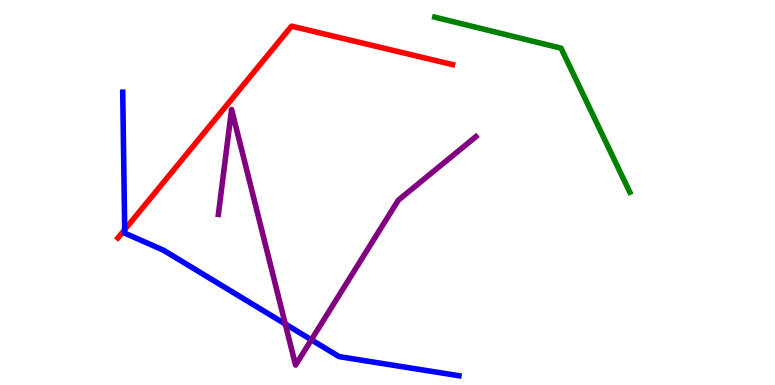[{'lines': ['blue', 'red'], 'intersections': [{'x': 1.61, 'y': 4.04}]}, {'lines': ['green', 'red'], 'intersections': []}, {'lines': ['purple', 'red'], 'intersections': []}, {'lines': ['blue', 'green'], 'intersections': []}, {'lines': ['blue', 'purple'], 'intersections': [{'x': 3.68, 'y': 1.58}, {'x': 4.02, 'y': 1.17}]}, {'lines': ['green', 'purple'], 'intersections': []}]